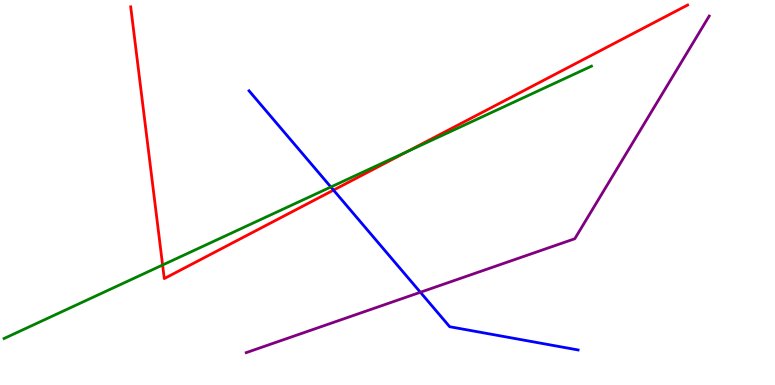[{'lines': ['blue', 'red'], 'intersections': [{'x': 4.3, 'y': 5.06}]}, {'lines': ['green', 'red'], 'intersections': [{'x': 2.1, 'y': 3.12}, {'x': 5.26, 'y': 6.06}]}, {'lines': ['purple', 'red'], 'intersections': []}, {'lines': ['blue', 'green'], 'intersections': [{'x': 4.27, 'y': 5.14}]}, {'lines': ['blue', 'purple'], 'intersections': [{'x': 5.42, 'y': 2.41}]}, {'lines': ['green', 'purple'], 'intersections': []}]